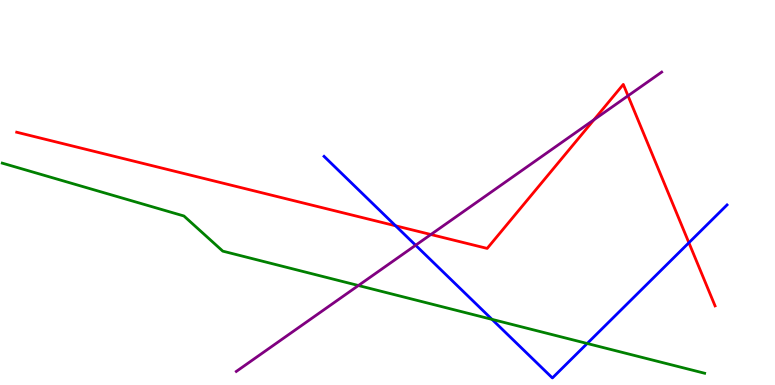[{'lines': ['blue', 'red'], 'intersections': [{'x': 5.1, 'y': 4.14}, {'x': 8.89, 'y': 3.7}]}, {'lines': ['green', 'red'], 'intersections': []}, {'lines': ['purple', 'red'], 'intersections': [{'x': 5.56, 'y': 3.91}, {'x': 7.66, 'y': 6.89}, {'x': 8.1, 'y': 7.51}]}, {'lines': ['blue', 'green'], 'intersections': [{'x': 6.35, 'y': 1.7}, {'x': 7.58, 'y': 1.08}]}, {'lines': ['blue', 'purple'], 'intersections': [{'x': 5.36, 'y': 3.63}]}, {'lines': ['green', 'purple'], 'intersections': [{'x': 4.62, 'y': 2.58}]}]